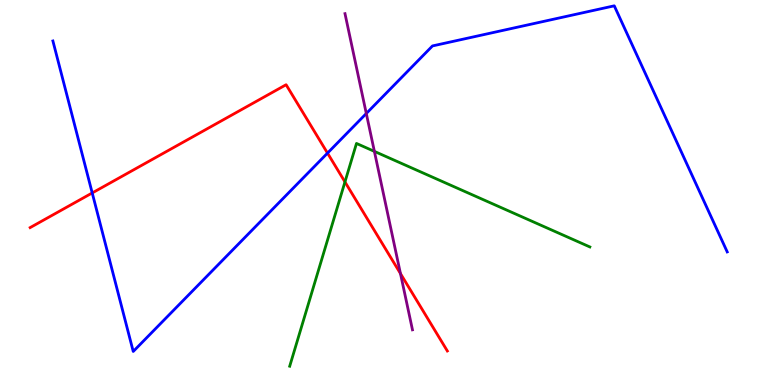[{'lines': ['blue', 'red'], 'intersections': [{'x': 1.19, 'y': 4.99}, {'x': 4.23, 'y': 6.02}]}, {'lines': ['green', 'red'], 'intersections': [{'x': 4.45, 'y': 5.27}]}, {'lines': ['purple', 'red'], 'intersections': [{'x': 5.17, 'y': 2.89}]}, {'lines': ['blue', 'green'], 'intersections': []}, {'lines': ['blue', 'purple'], 'intersections': [{'x': 4.73, 'y': 7.05}]}, {'lines': ['green', 'purple'], 'intersections': [{'x': 4.83, 'y': 6.07}]}]